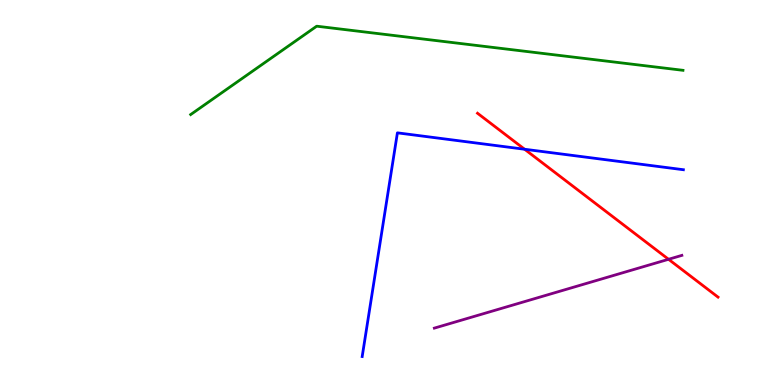[{'lines': ['blue', 'red'], 'intersections': [{'x': 6.77, 'y': 6.12}]}, {'lines': ['green', 'red'], 'intersections': []}, {'lines': ['purple', 'red'], 'intersections': [{'x': 8.63, 'y': 3.27}]}, {'lines': ['blue', 'green'], 'intersections': []}, {'lines': ['blue', 'purple'], 'intersections': []}, {'lines': ['green', 'purple'], 'intersections': []}]